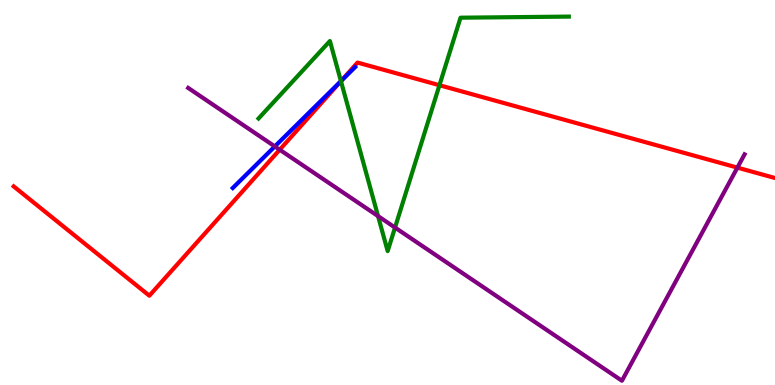[{'lines': ['blue', 'red'], 'intersections': [{'x': 4.4, 'y': 7.9}]}, {'lines': ['green', 'red'], 'intersections': [{'x': 4.4, 'y': 7.89}, {'x': 5.67, 'y': 7.79}]}, {'lines': ['purple', 'red'], 'intersections': [{'x': 3.61, 'y': 6.11}, {'x': 9.51, 'y': 5.65}]}, {'lines': ['blue', 'green'], 'intersections': [{'x': 4.4, 'y': 7.89}]}, {'lines': ['blue', 'purple'], 'intersections': [{'x': 3.55, 'y': 6.2}]}, {'lines': ['green', 'purple'], 'intersections': [{'x': 4.88, 'y': 4.39}, {'x': 5.1, 'y': 4.09}]}]